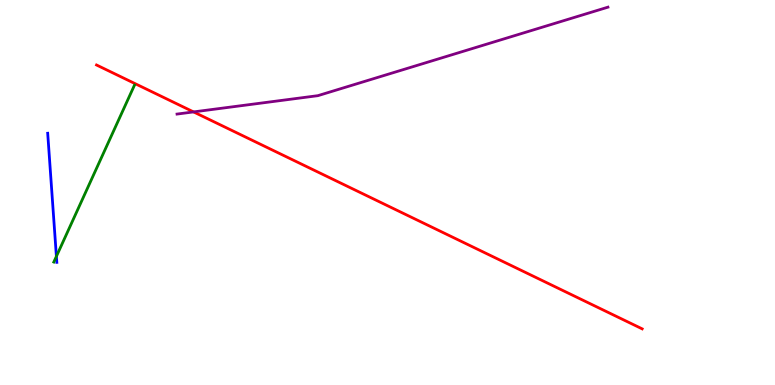[{'lines': ['blue', 'red'], 'intersections': []}, {'lines': ['green', 'red'], 'intersections': []}, {'lines': ['purple', 'red'], 'intersections': [{'x': 2.5, 'y': 7.09}]}, {'lines': ['blue', 'green'], 'intersections': [{'x': 0.728, 'y': 3.34}]}, {'lines': ['blue', 'purple'], 'intersections': []}, {'lines': ['green', 'purple'], 'intersections': []}]